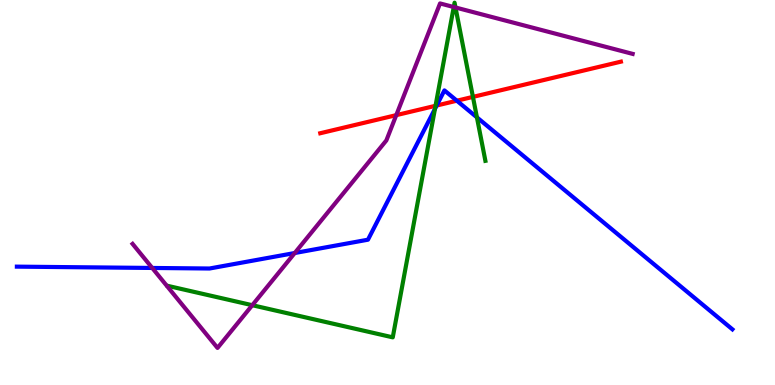[{'lines': ['blue', 'red'], 'intersections': [{'x': 5.63, 'y': 7.26}, {'x': 5.89, 'y': 7.38}]}, {'lines': ['green', 'red'], 'intersections': [{'x': 5.62, 'y': 7.25}, {'x': 6.1, 'y': 7.48}]}, {'lines': ['purple', 'red'], 'intersections': [{'x': 5.11, 'y': 7.01}]}, {'lines': ['blue', 'green'], 'intersections': [{'x': 5.61, 'y': 7.17}, {'x': 6.15, 'y': 6.95}]}, {'lines': ['blue', 'purple'], 'intersections': [{'x': 1.96, 'y': 3.04}, {'x': 3.8, 'y': 3.43}]}, {'lines': ['green', 'purple'], 'intersections': [{'x': 3.26, 'y': 2.07}, {'x': 5.85, 'y': 9.82}, {'x': 5.88, 'y': 9.81}]}]